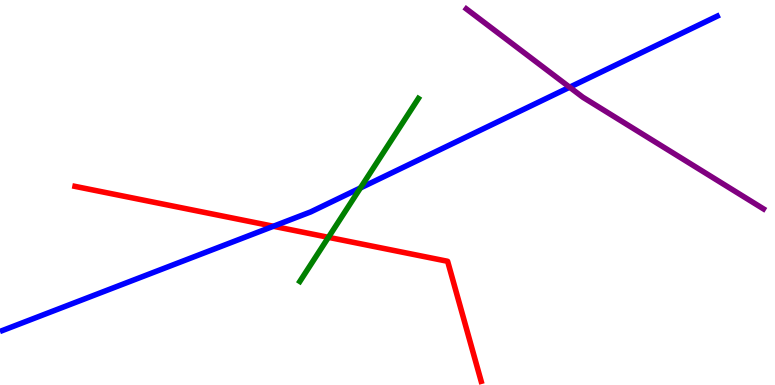[{'lines': ['blue', 'red'], 'intersections': [{'x': 3.53, 'y': 4.12}]}, {'lines': ['green', 'red'], 'intersections': [{'x': 4.24, 'y': 3.84}]}, {'lines': ['purple', 'red'], 'intersections': []}, {'lines': ['blue', 'green'], 'intersections': [{'x': 4.65, 'y': 5.12}]}, {'lines': ['blue', 'purple'], 'intersections': [{'x': 7.35, 'y': 7.73}]}, {'lines': ['green', 'purple'], 'intersections': []}]